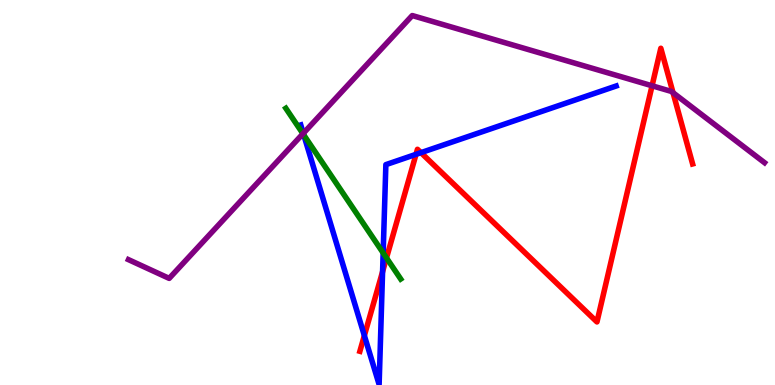[{'lines': ['blue', 'red'], 'intersections': [{'x': 4.7, 'y': 1.28}, {'x': 4.94, 'y': 2.94}, {'x': 5.37, 'y': 5.99}, {'x': 5.43, 'y': 6.03}]}, {'lines': ['green', 'red'], 'intersections': [{'x': 4.99, 'y': 3.3}]}, {'lines': ['purple', 'red'], 'intersections': [{'x': 8.41, 'y': 7.77}, {'x': 8.68, 'y': 7.59}]}, {'lines': ['blue', 'green'], 'intersections': [{'x': 3.92, 'y': 6.49}, {'x': 4.94, 'y': 3.43}]}, {'lines': ['blue', 'purple'], 'intersections': [{'x': 3.91, 'y': 6.54}]}, {'lines': ['green', 'purple'], 'intersections': [{'x': 3.91, 'y': 6.53}]}]